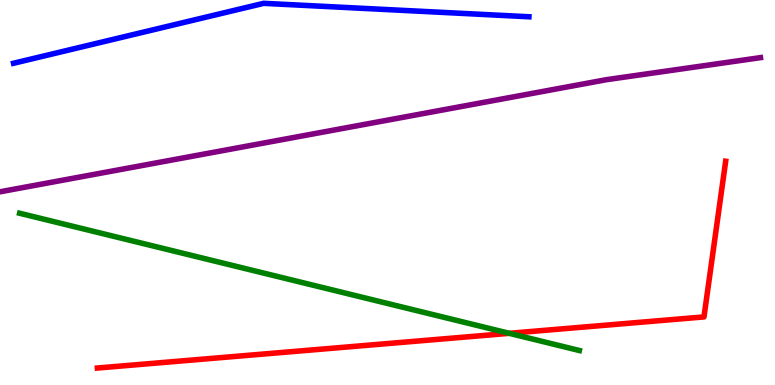[{'lines': ['blue', 'red'], 'intersections': []}, {'lines': ['green', 'red'], 'intersections': [{'x': 6.57, 'y': 1.34}]}, {'lines': ['purple', 'red'], 'intersections': []}, {'lines': ['blue', 'green'], 'intersections': []}, {'lines': ['blue', 'purple'], 'intersections': []}, {'lines': ['green', 'purple'], 'intersections': []}]